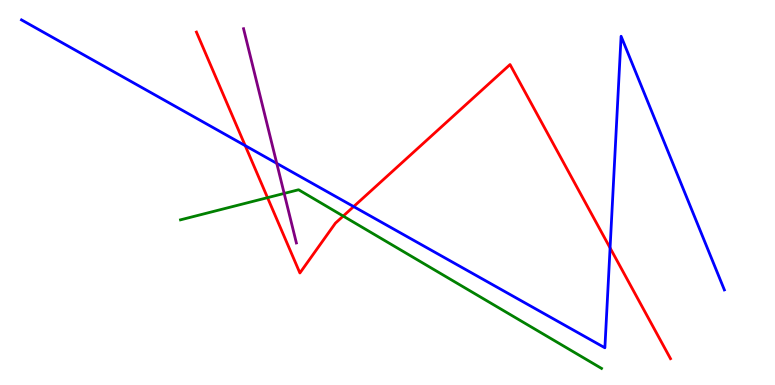[{'lines': ['blue', 'red'], 'intersections': [{'x': 3.16, 'y': 6.22}, {'x': 4.56, 'y': 4.63}, {'x': 7.87, 'y': 3.56}]}, {'lines': ['green', 'red'], 'intersections': [{'x': 3.45, 'y': 4.87}, {'x': 4.43, 'y': 4.39}]}, {'lines': ['purple', 'red'], 'intersections': []}, {'lines': ['blue', 'green'], 'intersections': []}, {'lines': ['blue', 'purple'], 'intersections': [{'x': 3.57, 'y': 5.76}]}, {'lines': ['green', 'purple'], 'intersections': [{'x': 3.67, 'y': 4.98}]}]